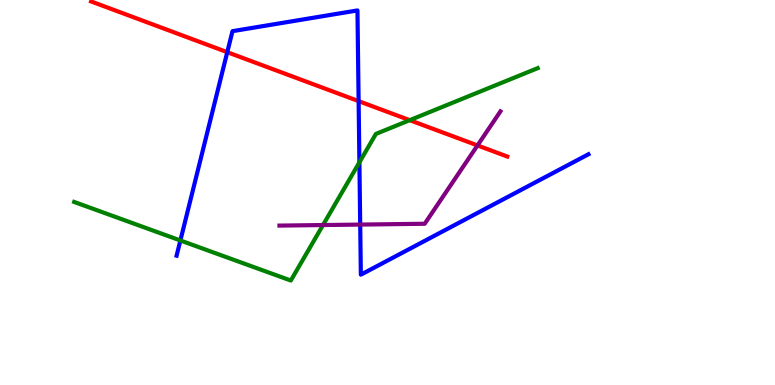[{'lines': ['blue', 'red'], 'intersections': [{'x': 2.93, 'y': 8.64}, {'x': 4.63, 'y': 7.37}]}, {'lines': ['green', 'red'], 'intersections': [{'x': 5.29, 'y': 6.88}]}, {'lines': ['purple', 'red'], 'intersections': [{'x': 6.16, 'y': 6.22}]}, {'lines': ['blue', 'green'], 'intersections': [{'x': 2.33, 'y': 3.75}, {'x': 4.64, 'y': 5.78}]}, {'lines': ['blue', 'purple'], 'intersections': [{'x': 4.65, 'y': 4.17}]}, {'lines': ['green', 'purple'], 'intersections': [{'x': 4.17, 'y': 4.15}]}]